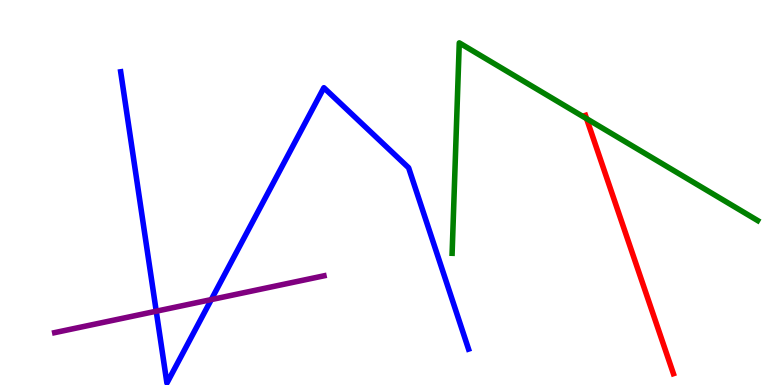[{'lines': ['blue', 'red'], 'intersections': []}, {'lines': ['green', 'red'], 'intersections': [{'x': 7.57, 'y': 6.92}]}, {'lines': ['purple', 'red'], 'intersections': []}, {'lines': ['blue', 'green'], 'intersections': []}, {'lines': ['blue', 'purple'], 'intersections': [{'x': 2.02, 'y': 1.92}, {'x': 2.73, 'y': 2.22}]}, {'lines': ['green', 'purple'], 'intersections': []}]